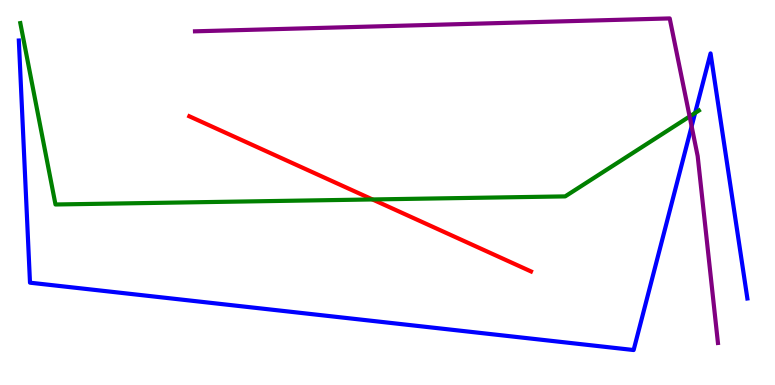[{'lines': ['blue', 'red'], 'intersections': []}, {'lines': ['green', 'red'], 'intersections': [{'x': 4.81, 'y': 4.82}]}, {'lines': ['purple', 'red'], 'intersections': []}, {'lines': ['blue', 'green'], 'intersections': [{'x': 8.97, 'y': 7.07}]}, {'lines': ['blue', 'purple'], 'intersections': [{'x': 8.92, 'y': 6.72}]}, {'lines': ['green', 'purple'], 'intersections': [{'x': 8.9, 'y': 6.97}]}]